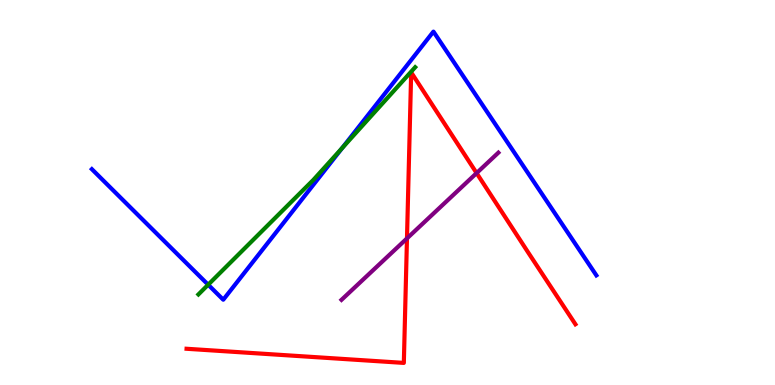[{'lines': ['blue', 'red'], 'intersections': []}, {'lines': ['green', 'red'], 'intersections': []}, {'lines': ['purple', 'red'], 'intersections': [{'x': 5.25, 'y': 3.81}, {'x': 6.15, 'y': 5.5}]}, {'lines': ['blue', 'green'], 'intersections': [{'x': 2.69, 'y': 2.6}, {'x': 4.42, 'y': 6.16}]}, {'lines': ['blue', 'purple'], 'intersections': []}, {'lines': ['green', 'purple'], 'intersections': []}]